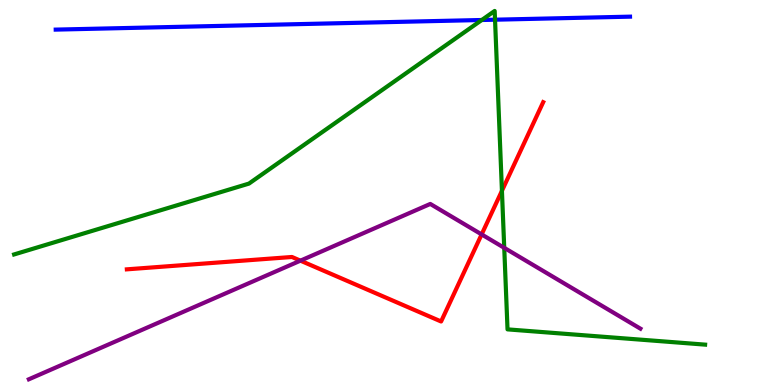[{'lines': ['blue', 'red'], 'intersections': []}, {'lines': ['green', 'red'], 'intersections': [{'x': 6.48, 'y': 5.04}]}, {'lines': ['purple', 'red'], 'intersections': [{'x': 3.88, 'y': 3.23}, {'x': 6.21, 'y': 3.91}]}, {'lines': ['blue', 'green'], 'intersections': [{'x': 6.22, 'y': 9.48}, {'x': 6.39, 'y': 9.49}]}, {'lines': ['blue', 'purple'], 'intersections': []}, {'lines': ['green', 'purple'], 'intersections': [{'x': 6.51, 'y': 3.56}]}]